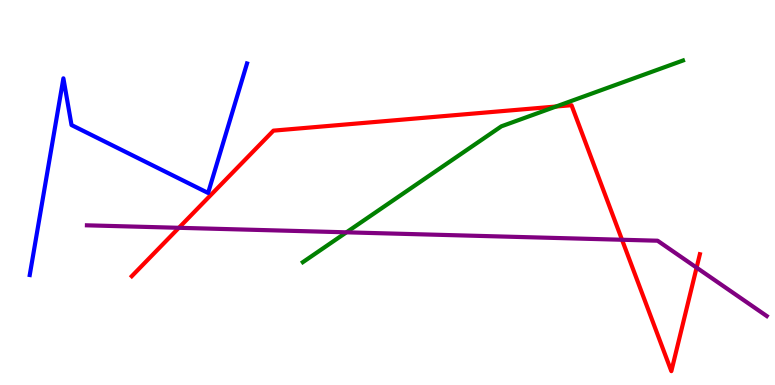[{'lines': ['blue', 'red'], 'intersections': []}, {'lines': ['green', 'red'], 'intersections': [{'x': 7.17, 'y': 7.23}]}, {'lines': ['purple', 'red'], 'intersections': [{'x': 2.31, 'y': 4.08}, {'x': 8.03, 'y': 3.77}, {'x': 8.99, 'y': 3.05}]}, {'lines': ['blue', 'green'], 'intersections': []}, {'lines': ['blue', 'purple'], 'intersections': []}, {'lines': ['green', 'purple'], 'intersections': [{'x': 4.47, 'y': 3.97}]}]